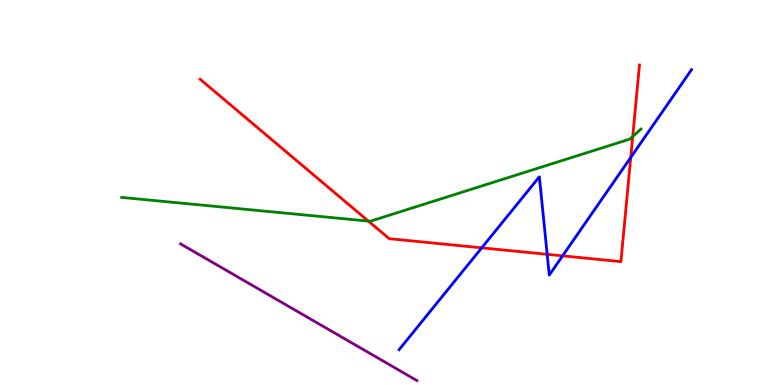[{'lines': ['blue', 'red'], 'intersections': [{'x': 6.22, 'y': 3.56}, {'x': 7.06, 'y': 3.39}, {'x': 7.26, 'y': 3.35}, {'x': 8.14, 'y': 5.91}]}, {'lines': ['green', 'red'], 'intersections': [{'x': 4.75, 'y': 4.26}, {'x': 8.16, 'y': 6.45}]}, {'lines': ['purple', 'red'], 'intersections': []}, {'lines': ['blue', 'green'], 'intersections': []}, {'lines': ['blue', 'purple'], 'intersections': []}, {'lines': ['green', 'purple'], 'intersections': []}]